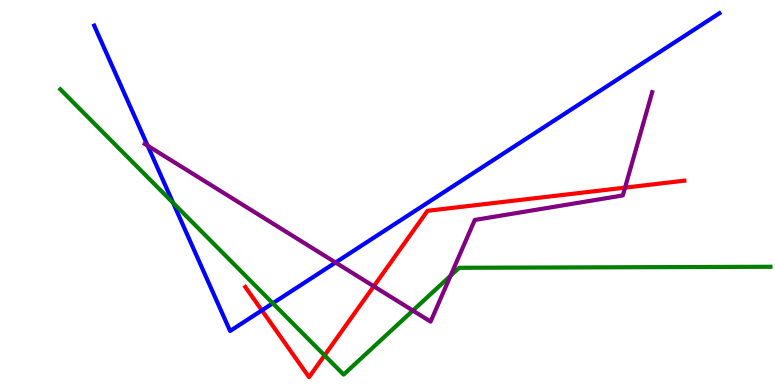[{'lines': ['blue', 'red'], 'intersections': [{'x': 3.38, 'y': 1.94}]}, {'lines': ['green', 'red'], 'intersections': [{'x': 4.19, 'y': 0.769}]}, {'lines': ['purple', 'red'], 'intersections': [{'x': 4.82, 'y': 2.56}, {'x': 8.06, 'y': 5.13}]}, {'lines': ['blue', 'green'], 'intersections': [{'x': 2.23, 'y': 4.73}, {'x': 3.52, 'y': 2.12}]}, {'lines': ['blue', 'purple'], 'intersections': [{'x': 1.91, 'y': 6.22}, {'x': 4.33, 'y': 3.18}]}, {'lines': ['green', 'purple'], 'intersections': [{'x': 5.33, 'y': 1.93}, {'x': 5.81, 'y': 2.84}]}]